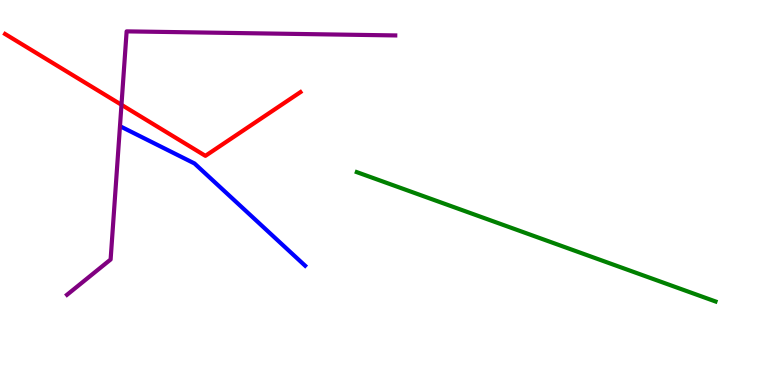[{'lines': ['blue', 'red'], 'intersections': []}, {'lines': ['green', 'red'], 'intersections': []}, {'lines': ['purple', 'red'], 'intersections': [{'x': 1.57, 'y': 7.28}]}, {'lines': ['blue', 'green'], 'intersections': []}, {'lines': ['blue', 'purple'], 'intersections': []}, {'lines': ['green', 'purple'], 'intersections': []}]